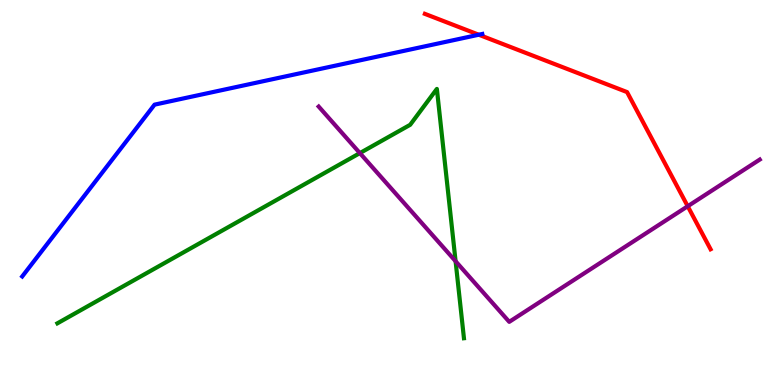[{'lines': ['blue', 'red'], 'intersections': [{'x': 6.18, 'y': 9.1}]}, {'lines': ['green', 'red'], 'intersections': []}, {'lines': ['purple', 'red'], 'intersections': [{'x': 8.87, 'y': 4.64}]}, {'lines': ['blue', 'green'], 'intersections': []}, {'lines': ['blue', 'purple'], 'intersections': []}, {'lines': ['green', 'purple'], 'intersections': [{'x': 4.64, 'y': 6.02}, {'x': 5.88, 'y': 3.22}]}]